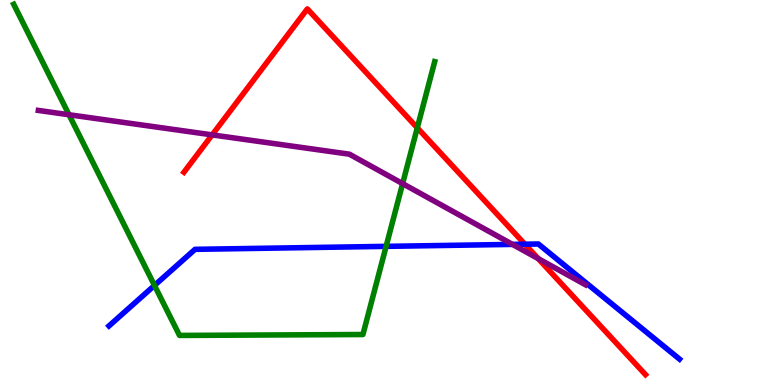[{'lines': ['blue', 'red'], 'intersections': [{'x': 6.77, 'y': 3.66}]}, {'lines': ['green', 'red'], 'intersections': [{'x': 5.38, 'y': 6.68}]}, {'lines': ['purple', 'red'], 'intersections': [{'x': 2.74, 'y': 6.5}, {'x': 6.94, 'y': 3.28}]}, {'lines': ['blue', 'green'], 'intersections': [{'x': 1.99, 'y': 2.59}, {'x': 4.98, 'y': 3.6}]}, {'lines': ['blue', 'purple'], 'intersections': [{'x': 6.61, 'y': 3.65}]}, {'lines': ['green', 'purple'], 'intersections': [{'x': 0.89, 'y': 7.02}, {'x': 5.2, 'y': 5.23}]}]